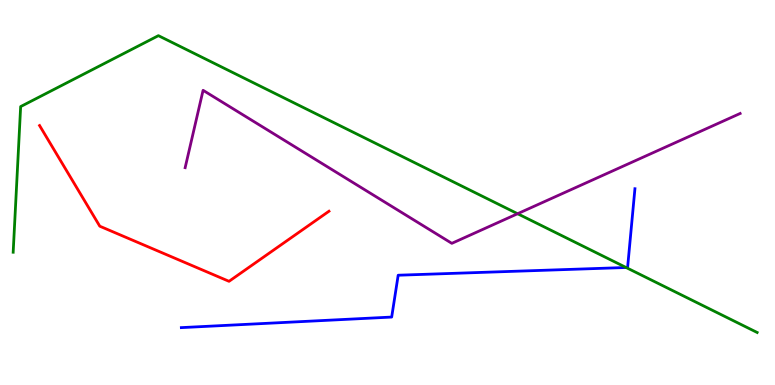[{'lines': ['blue', 'red'], 'intersections': []}, {'lines': ['green', 'red'], 'intersections': []}, {'lines': ['purple', 'red'], 'intersections': []}, {'lines': ['blue', 'green'], 'intersections': [{'x': 8.08, 'y': 3.05}]}, {'lines': ['blue', 'purple'], 'intersections': []}, {'lines': ['green', 'purple'], 'intersections': [{'x': 6.68, 'y': 4.45}]}]